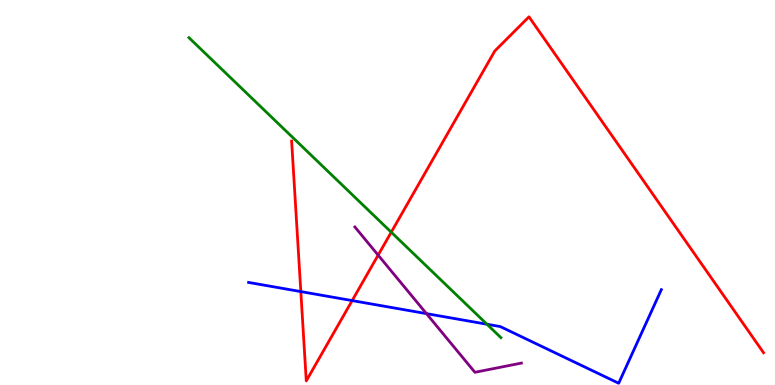[{'lines': ['blue', 'red'], 'intersections': [{'x': 3.88, 'y': 2.43}, {'x': 4.54, 'y': 2.19}]}, {'lines': ['green', 'red'], 'intersections': [{'x': 5.05, 'y': 3.97}]}, {'lines': ['purple', 'red'], 'intersections': [{'x': 4.88, 'y': 3.37}]}, {'lines': ['blue', 'green'], 'intersections': [{'x': 6.28, 'y': 1.58}]}, {'lines': ['blue', 'purple'], 'intersections': [{'x': 5.5, 'y': 1.85}]}, {'lines': ['green', 'purple'], 'intersections': []}]